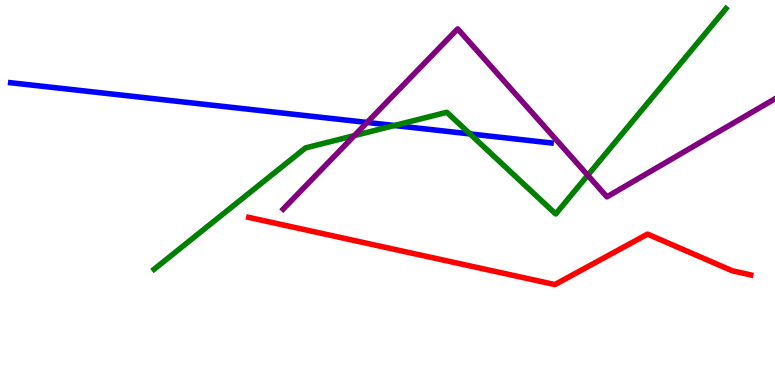[{'lines': ['blue', 'red'], 'intersections': []}, {'lines': ['green', 'red'], 'intersections': []}, {'lines': ['purple', 'red'], 'intersections': []}, {'lines': ['blue', 'green'], 'intersections': [{'x': 5.09, 'y': 6.74}, {'x': 6.06, 'y': 6.52}]}, {'lines': ['blue', 'purple'], 'intersections': [{'x': 4.74, 'y': 6.82}]}, {'lines': ['green', 'purple'], 'intersections': [{'x': 4.57, 'y': 6.48}, {'x': 7.58, 'y': 5.45}]}]